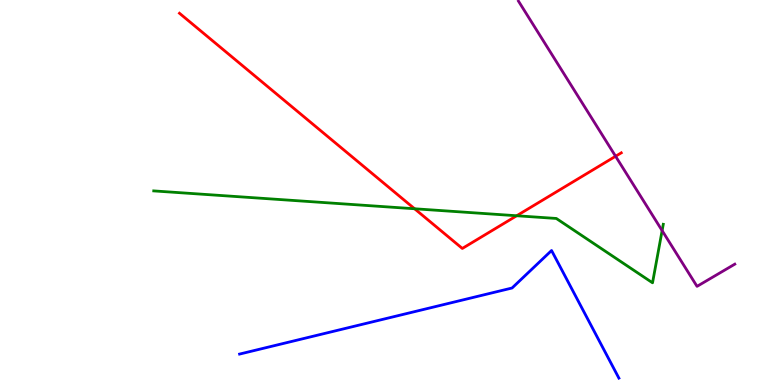[{'lines': ['blue', 'red'], 'intersections': []}, {'lines': ['green', 'red'], 'intersections': [{'x': 5.35, 'y': 4.58}, {'x': 6.67, 'y': 4.4}]}, {'lines': ['purple', 'red'], 'intersections': [{'x': 7.94, 'y': 5.94}]}, {'lines': ['blue', 'green'], 'intersections': []}, {'lines': ['blue', 'purple'], 'intersections': []}, {'lines': ['green', 'purple'], 'intersections': [{'x': 8.54, 'y': 4.01}]}]